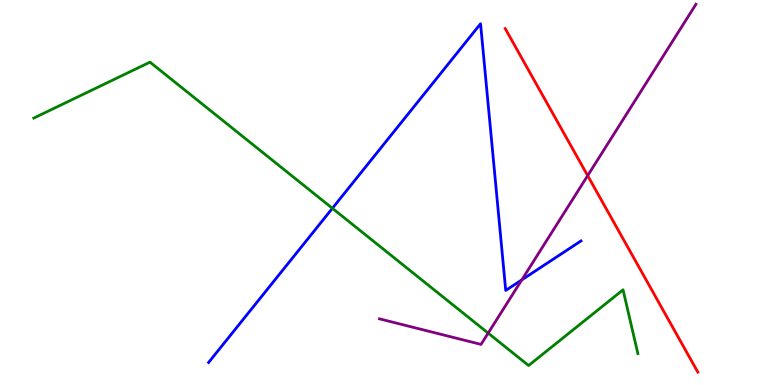[{'lines': ['blue', 'red'], 'intersections': []}, {'lines': ['green', 'red'], 'intersections': []}, {'lines': ['purple', 'red'], 'intersections': [{'x': 7.58, 'y': 5.44}]}, {'lines': ['blue', 'green'], 'intersections': [{'x': 4.29, 'y': 4.59}]}, {'lines': ['blue', 'purple'], 'intersections': [{'x': 6.73, 'y': 2.73}]}, {'lines': ['green', 'purple'], 'intersections': [{'x': 6.3, 'y': 1.35}]}]